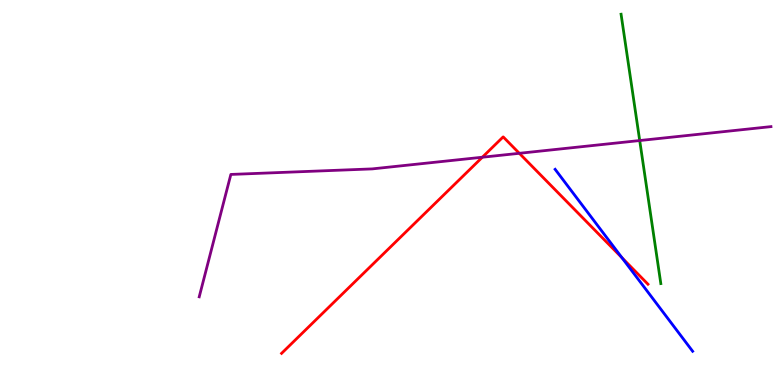[{'lines': ['blue', 'red'], 'intersections': [{'x': 8.03, 'y': 3.31}]}, {'lines': ['green', 'red'], 'intersections': []}, {'lines': ['purple', 'red'], 'intersections': [{'x': 6.22, 'y': 5.92}, {'x': 6.7, 'y': 6.02}]}, {'lines': ['blue', 'green'], 'intersections': []}, {'lines': ['blue', 'purple'], 'intersections': []}, {'lines': ['green', 'purple'], 'intersections': [{'x': 8.25, 'y': 6.35}]}]